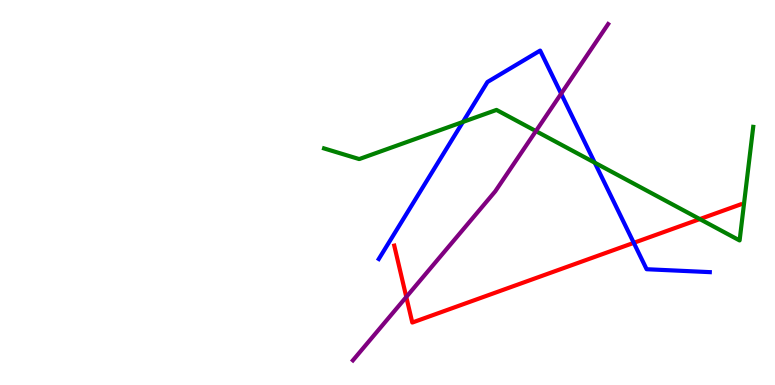[{'lines': ['blue', 'red'], 'intersections': [{'x': 8.18, 'y': 3.69}]}, {'lines': ['green', 'red'], 'intersections': [{'x': 9.03, 'y': 4.31}]}, {'lines': ['purple', 'red'], 'intersections': [{'x': 5.24, 'y': 2.29}]}, {'lines': ['blue', 'green'], 'intersections': [{'x': 5.97, 'y': 6.83}, {'x': 7.67, 'y': 5.77}]}, {'lines': ['blue', 'purple'], 'intersections': [{'x': 7.24, 'y': 7.57}]}, {'lines': ['green', 'purple'], 'intersections': [{'x': 6.91, 'y': 6.6}]}]